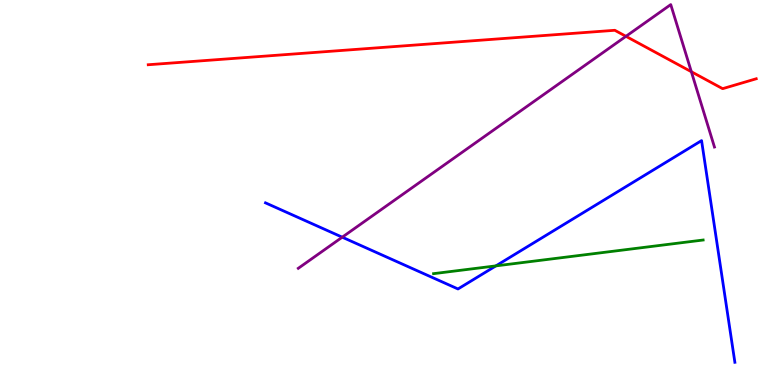[{'lines': ['blue', 'red'], 'intersections': []}, {'lines': ['green', 'red'], 'intersections': []}, {'lines': ['purple', 'red'], 'intersections': [{'x': 8.08, 'y': 9.06}, {'x': 8.92, 'y': 8.14}]}, {'lines': ['blue', 'green'], 'intersections': [{'x': 6.4, 'y': 3.09}]}, {'lines': ['blue', 'purple'], 'intersections': [{'x': 4.42, 'y': 3.84}]}, {'lines': ['green', 'purple'], 'intersections': []}]